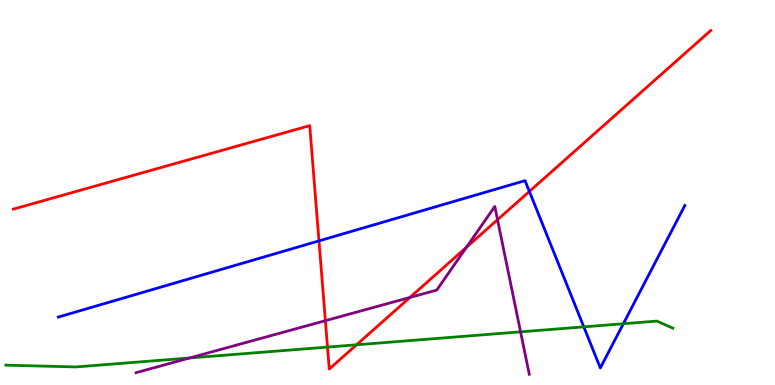[{'lines': ['blue', 'red'], 'intersections': [{'x': 4.12, 'y': 3.74}, {'x': 6.83, 'y': 5.03}]}, {'lines': ['green', 'red'], 'intersections': [{'x': 4.23, 'y': 0.985}, {'x': 4.6, 'y': 1.04}]}, {'lines': ['purple', 'red'], 'intersections': [{'x': 4.2, 'y': 1.67}, {'x': 5.29, 'y': 2.27}, {'x': 6.02, 'y': 3.58}, {'x': 6.42, 'y': 4.29}]}, {'lines': ['blue', 'green'], 'intersections': [{'x': 7.53, 'y': 1.51}, {'x': 8.04, 'y': 1.59}]}, {'lines': ['blue', 'purple'], 'intersections': []}, {'lines': ['green', 'purple'], 'intersections': [{'x': 2.45, 'y': 0.702}, {'x': 6.72, 'y': 1.38}]}]